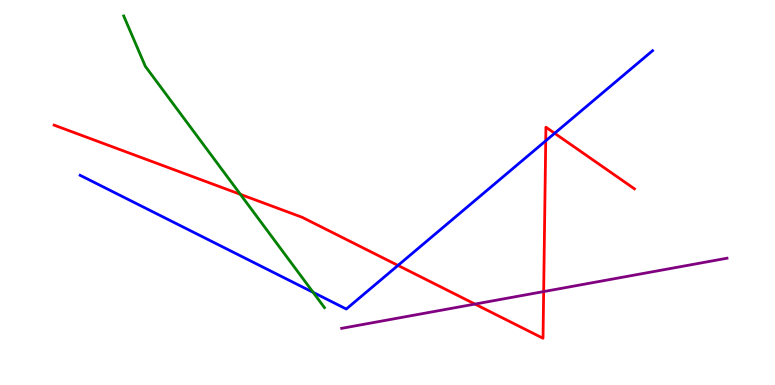[{'lines': ['blue', 'red'], 'intersections': [{'x': 5.14, 'y': 3.11}, {'x': 7.04, 'y': 6.34}, {'x': 7.16, 'y': 6.54}]}, {'lines': ['green', 'red'], 'intersections': [{'x': 3.1, 'y': 4.95}]}, {'lines': ['purple', 'red'], 'intersections': [{'x': 6.13, 'y': 2.1}, {'x': 7.01, 'y': 2.43}]}, {'lines': ['blue', 'green'], 'intersections': [{'x': 4.04, 'y': 2.41}]}, {'lines': ['blue', 'purple'], 'intersections': []}, {'lines': ['green', 'purple'], 'intersections': []}]